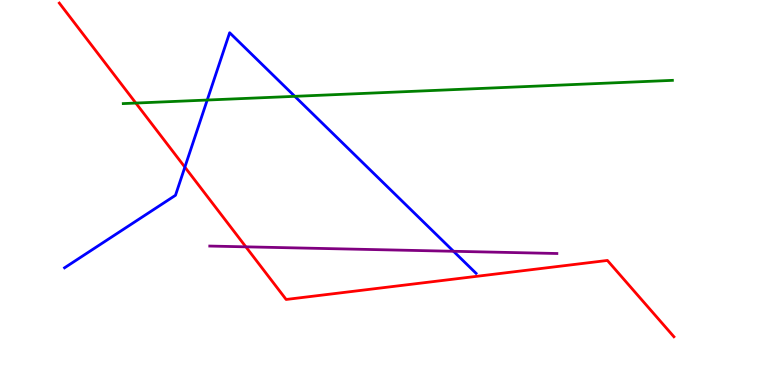[{'lines': ['blue', 'red'], 'intersections': [{'x': 2.39, 'y': 5.66}]}, {'lines': ['green', 'red'], 'intersections': [{'x': 1.75, 'y': 7.32}]}, {'lines': ['purple', 'red'], 'intersections': [{'x': 3.17, 'y': 3.59}]}, {'lines': ['blue', 'green'], 'intersections': [{'x': 2.67, 'y': 7.4}, {'x': 3.8, 'y': 7.5}]}, {'lines': ['blue', 'purple'], 'intersections': [{'x': 5.85, 'y': 3.47}]}, {'lines': ['green', 'purple'], 'intersections': []}]